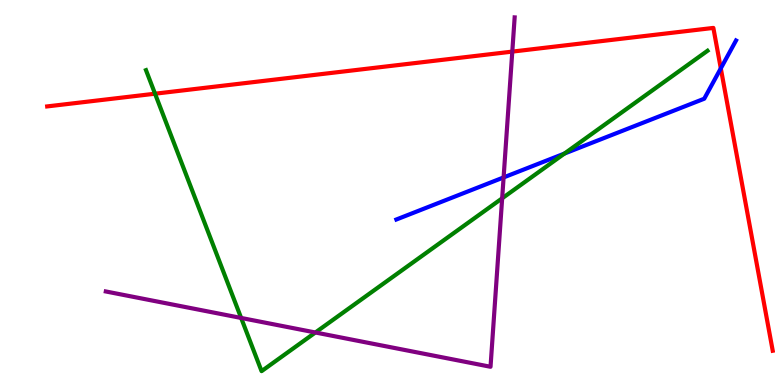[{'lines': ['blue', 'red'], 'intersections': [{'x': 9.3, 'y': 8.22}]}, {'lines': ['green', 'red'], 'intersections': [{'x': 2.0, 'y': 7.57}]}, {'lines': ['purple', 'red'], 'intersections': [{'x': 6.61, 'y': 8.66}]}, {'lines': ['blue', 'green'], 'intersections': [{'x': 7.28, 'y': 6.01}]}, {'lines': ['blue', 'purple'], 'intersections': [{'x': 6.5, 'y': 5.39}]}, {'lines': ['green', 'purple'], 'intersections': [{'x': 3.11, 'y': 1.74}, {'x': 4.07, 'y': 1.36}, {'x': 6.48, 'y': 4.85}]}]